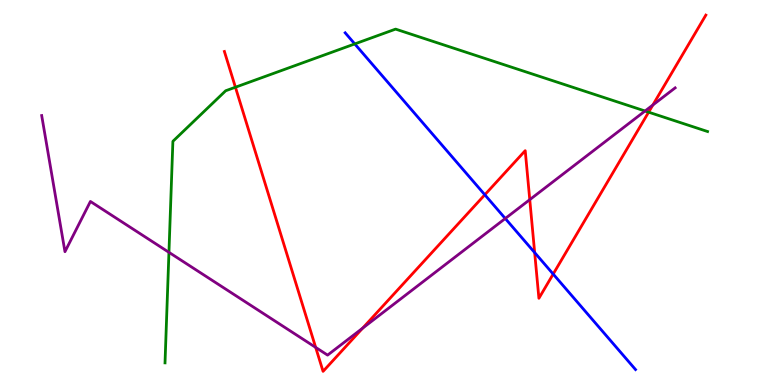[{'lines': ['blue', 'red'], 'intersections': [{'x': 6.26, 'y': 4.94}, {'x': 6.9, 'y': 3.44}, {'x': 7.14, 'y': 2.88}]}, {'lines': ['green', 'red'], 'intersections': [{'x': 3.04, 'y': 7.73}, {'x': 8.37, 'y': 7.09}]}, {'lines': ['purple', 'red'], 'intersections': [{'x': 4.07, 'y': 0.977}, {'x': 4.68, 'y': 1.48}, {'x': 6.84, 'y': 4.81}, {'x': 8.42, 'y': 7.27}]}, {'lines': ['blue', 'green'], 'intersections': [{'x': 4.58, 'y': 8.86}]}, {'lines': ['blue', 'purple'], 'intersections': [{'x': 6.52, 'y': 4.32}]}, {'lines': ['green', 'purple'], 'intersections': [{'x': 2.18, 'y': 3.45}, {'x': 8.32, 'y': 7.12}]}]